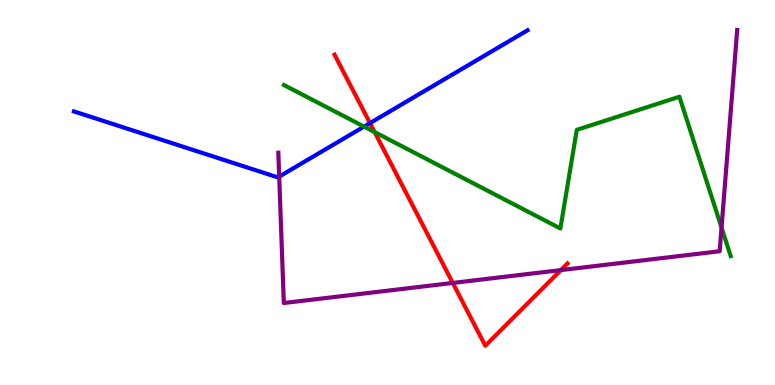[{'lines': ['blue', 'red'], 'intersections': [{'x': 4.77, 'y': 6.8}]}, {'lines': ['green', 'red'], 'intersections': [{'x': 4.83, 'y': 6.57}]}, {'lines': ['purple', 'red'], 'intersections': [{'x': 5.84, 'y': 2.65}, {'x': 7.24, 'y': 2.98}]}, {'lines': ['blue', 'green'], 'intersections': [{'x': 4.7, 'y': 6.71}]}, {'lines': ['blue', 'purple'], 'intersections': [{'x': 3.6, 'y': 5.41}]}, {'lines': ['green', 'purple'], 'intersections': [{'x': 9.31, 'y': 4.09}]}]